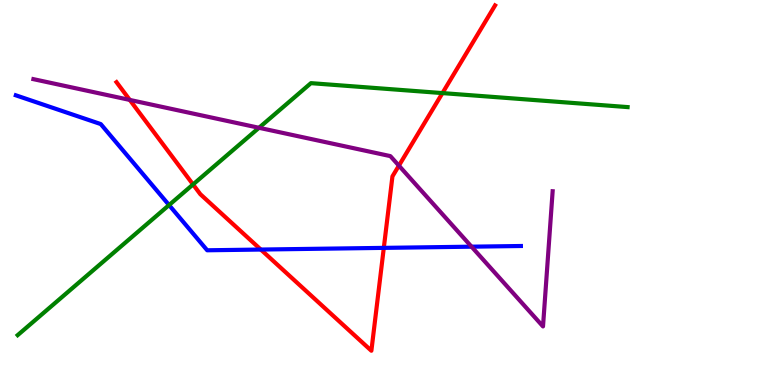[{'lines': ['blue', 'red'], 'intersections': [{'x': 3.37, 'y': 3.52}, {'x': 4.95, 'y': 3.56}]}, {'lines': ['green', 'red'], 'intersections': [{'x': 2.49, 'y': 5.21}, {'x': 5.71, 'y': 7.58}]}, {'lines': ['purple', 'red'], 'intersections': [{'x': 1.67, 'y': 7.4}, {'x': 5.15, 'y': 5.7}]}, {'lines': ['blue', 'green'], 'intersections': [{'x': 2.18, 'y': 4.67}]}, {'lines': ['blue', 'purple'], 'intersections': [{'x': 6.08, 'y': 3.59}]}, {'lines': ['green', 'purple'], 'intersections': [{'x': 3.34, 'y': 6.68}]}]